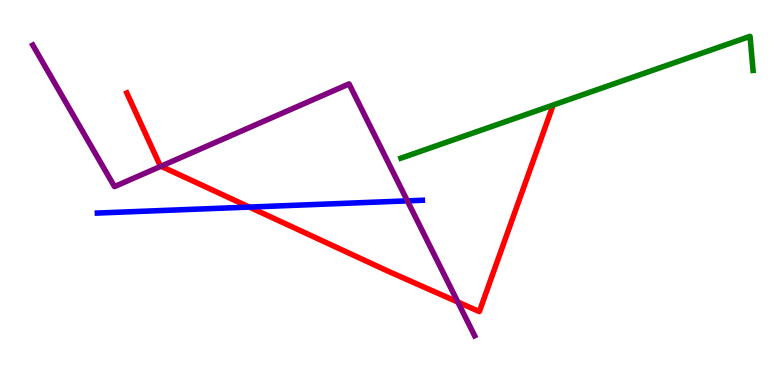[{'lines': ['blue', 'red'], 'intersections': [{'x': 3.22, 'y': 4.62}]}, {'lines': ['green', 'red'], 'intersections': []}, {'lines': ['purple', 'red'], 'intersections': [{'x': 2.08, 'y': 5.68}, {'x': 5.91, 'y': 2.15}]}, {'lines': ['blue', 'green'], 'intersections': []}, {'lines': ['blue', 'purple'], 'intersections': [{'x': 5.26, 'y': 4.78}]}, {'lines': ['green', 'purple'], 'intersections': []}]